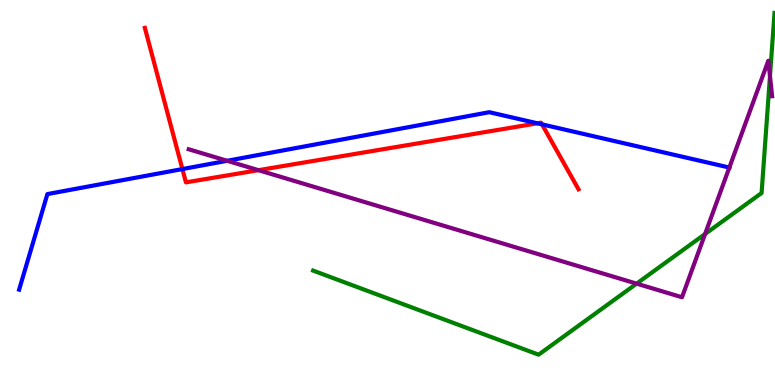[{'lines': ['blue', 'red'], 'intersections': [{'x': 2.35, 'y': 5.61}, {'x': 6.93, 'y': 6.8}, {'x': 6.99, 'y': 6.77}]}, {'lines': ['green', 'red'], 'intersections': []}, {'lines': ['purple', 'red'], 'intersections': [{'x': 3.33, 'y': 5.58}]}, {'lines': ['blue', 'green'], 'intersections': []}, {'lines': ['blue', 'purple'], 'intersections': [{'x': 2.93, 'y': 5.82}, {'x': 9.41, 'y': 5.65}]}, {'lines': ['green', 'purple'], 'intersections': [{'x': 8.21, 'y': 2.63}, {'x': 9.1, 'y': 3.92}, {'x': 9.94, 'y': 8.02}]}]